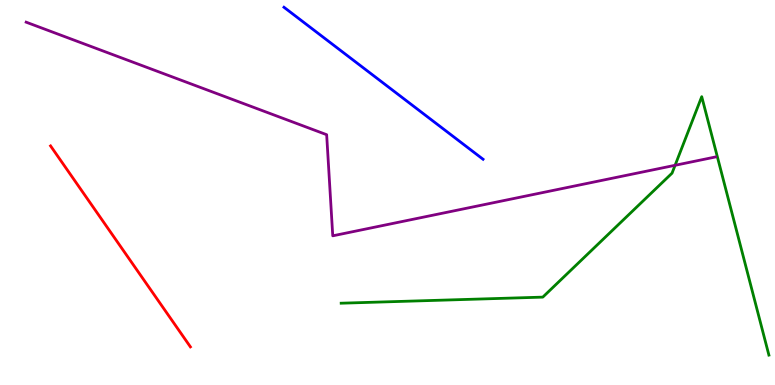[{'lines': ['blue', 'red'], 'intersections': []}, {'lines': ['green', 'red'], 'intersections': []}, {'lines': ['purple', 'red'], 'intersections': []}, {'lines': ['blue', 'green'], 'intersections': []}, {'lines': ['blue', 'purple'], 'intersections': []}, {'lines': ['green', 'purple'], 'intersections': [{'x': 8.71, 'y': 5.71}]}]